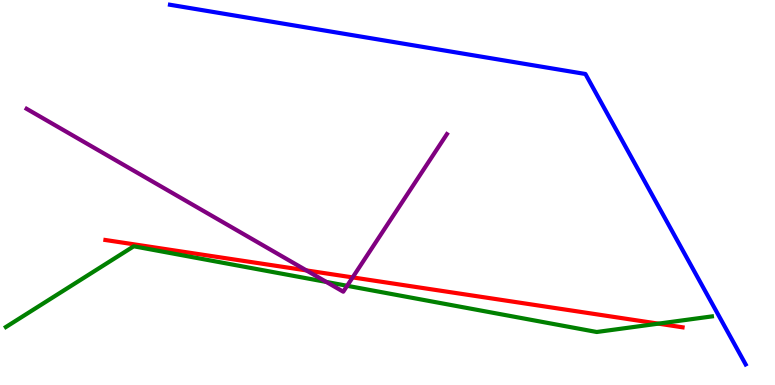[{'lines': ['blue', 'red'], 'intersections': []}, {'lines': ['green', 'red'], 'intersections': [{'x': 8.5, 'y': 1.59}]}, {'lines': ['purple', 'red'], 'intersections': [{'x': 3.95, 'y': 2.98}, {'x': 4.55, 'y': 2.79}]}, {'lines': ['blue', 'green'], 'intersections': []}, {'lines': ['blue', 'purple'], 'intersections': []}, {'lines': ['green', 'purple'], 'intersections': [{'x': 4.21, 'y': 2.68}, {'x': 4.48, 'y': 2.58}]}]